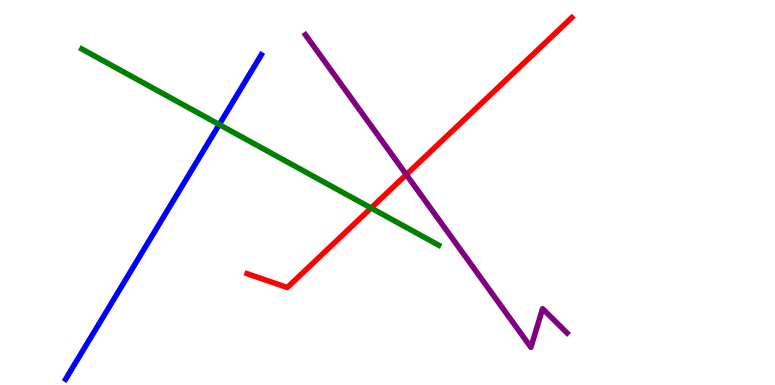[{'lines': ['blue', 'red'], 'intersections': []}, {'lines': ['green', 'red'], 'intersections': [{'x': 4.79, 'y': 4.6}]}, {'lines': ['purple', 'red'], 'intersections': [{'x': 5.24, 'y': 5.46}]}, {'lines': ['blue', 'green'], 'intersections': [{'x': 2.83, 'y': 6.77}]}, {'lines': ['blue', 'purple'], 'intersections': []}, {'lines': ['green', 'purple'], 'intersections': []}]